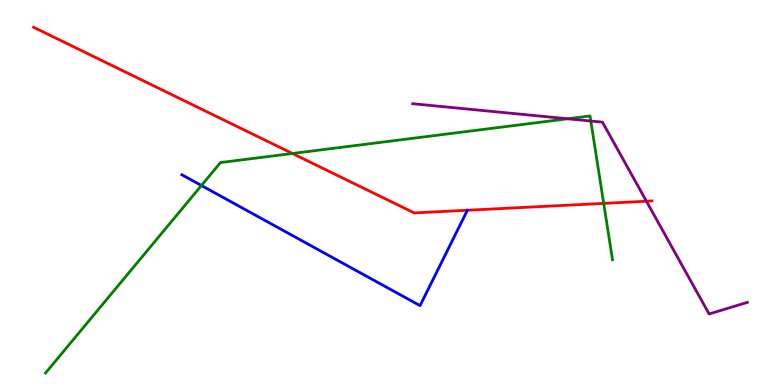[{'lines': ['blue', 'red'], 'intersections': []}, {'lines': ['green', 'red'], 'intersections': [{'x': 3.77, 'y': 6.01}, {'x': 7.79, 'y': 4.72}]}, {'lines': ['purple', 'red'], 'intersections': [{'x': 8.34, 'y': 4.77}]}, {'lines': ['blue', 'green'], 'intersections': [{'x': 2.6, 'y': 5.18}]}, {'lines': ['blue', 'purple'], 'intersections': []}, {'lines': ['green', 'purple'], 'intersections': [{'x': 7.32, 'y': 6.91}, {'x': 7.62, 'y': 6.86}]}]